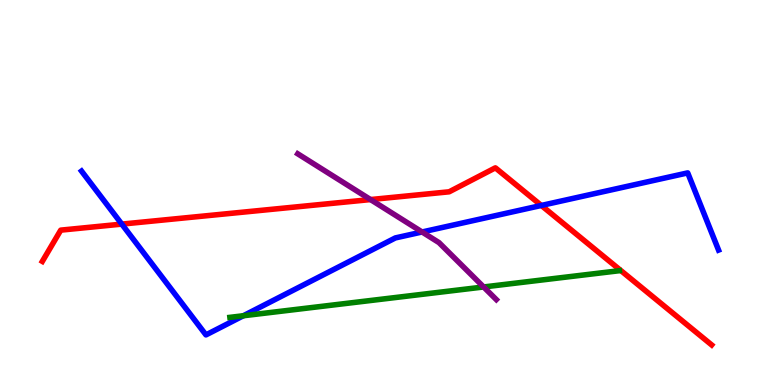[{'lines': ['blue', 'red'], 'intersections': [{'x': 1.57, 'y': 4.18}, {'x': 6.98, 'y': 4.66}]}, {'lines': ['green', 'red'], 'intersections': []}, {'lines': ['purple', 'red'], 'intersections': [{'x': 4.78, 'y': 4.82}]}, {'lines': ['blue', 'green'], 'intersections': [{'x': 3.14, 'y': 1.8}]}, {'lines': ['blue', 'purple'], 'intersections': [{'x': 5.45, 'y': 3.97}]}, {'lines': ['green', 'purple'], 'intersections': [{'x': 6.24, 'y': 2.55}]}]